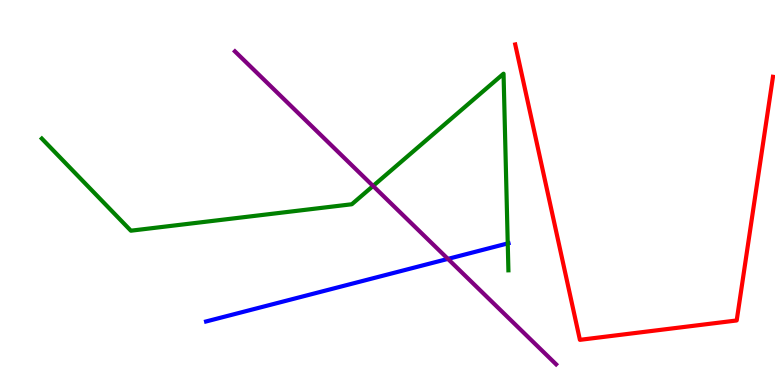[{'lines': ['blue', 'red'], 'intersections': []}, {'lines': ['green', 'red'], 'intersections': []}, {'lines': ['purple', 'red'], 'intersections': []}, {'lines': ['blue', 'green'], 'intersections': [{'x': 6.55, 'y': 3.68}]}, {'lines': ['blue', 'purple'], 'intersections': [{'x': 5.78, 'y': 3.28}]}, {'lines': ['green', 'purple'], 'intersections': [{'x': 4.81, 'y': 5.17}]}]